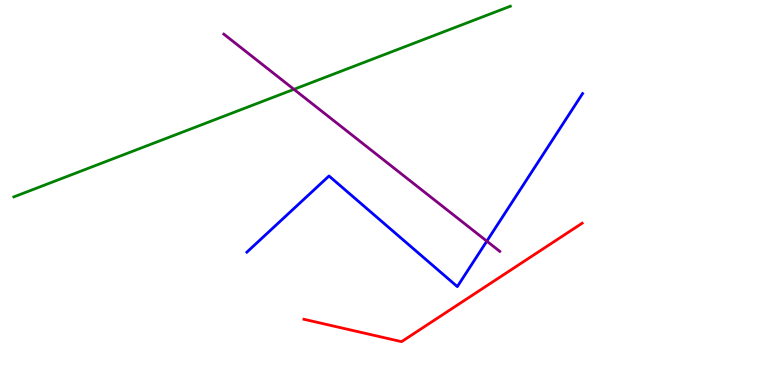[{'lines': ['blue', 'red'], 'intersections': []}, {'lines': ['green', 'red'], 'intersections': []}, {'lines': ['purple', 'red'], 'intersections': []}, {'lines': ['blue', 'green'], 'intersections': []}, {'lines': ['blue', 'purple'], 'intersections': [{'x': 6.28, 'y': 3.74}]}, {'lines': ['green', 'purple'], 'intersections': [{'x': 3.79, 'y': 7.68}]}]